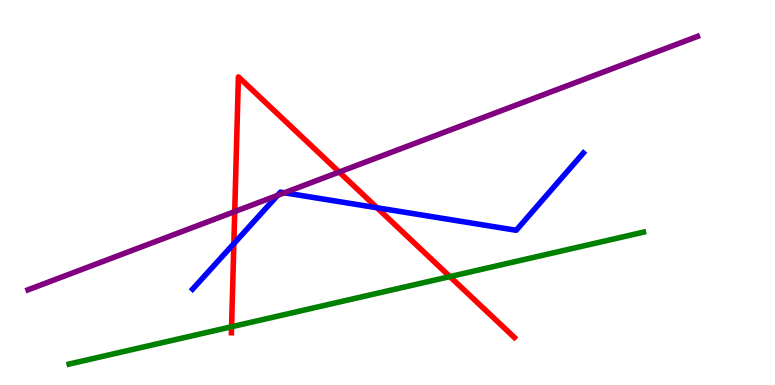[{'lines': ['blue', 'red'], 'intersections': [{'x': 3.02, 'y': 3.67}, {'x': 4.86, 'y': 4.6}]}, {'lines': ['green', 'red'], 'intersections': [{'x': 2.99, 'y': 1.51}, {'x': 5.81, 'y': 2.82}]}, {'lines': ['purple', 'red'], 'intersections': [{'x': 3.03, 'y': 4.5}, {'x': 4.38, 'y': 5.53}]}, {'lines': ['blue', 'green'], 'intersections': []}, {'lines': ['blue', 'purple'], 'intersections': [{'x': 3.58, 'y': 4.93}, {'x': 3.67, 'y': 4.99}]}, {'lines': ['green', 'purple'], 'intersections': []}]